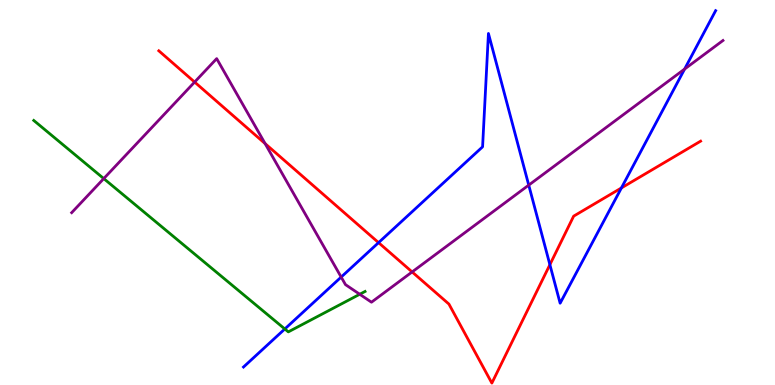[{'lines': ['blue', 'red'], 'intersections': [{'x': 4.88, 'y': 3.7}, {'x': 7.1, 'y': 3.13}, {'x': 8.02, 'y': 5.12}]}, {'lines': ['green', 'red'], 'intersections': []}, {'lines': ['purple', 'red'], 'intersections': [{'x': 2.51, 'y': 7.87}, {'x': 3.42, 'y': 6.27}, {'x': 5.32, 'y': 2.94}]}, {'lines': ['blue', 'green'], 'intersections': [{'x': 3.68, 'y': 1.46}]}, {'lines': ['blue', 'purple'], 'intersections': [{'x': 4.4, 'y': 2.8}, {'x': 6.82, 'y': 5.19}, {'x': 8.83, 'y': 8.21}]}, {'lines': ['green', 'purple'], 'intersections': [{'x': 1.34, 'y': 5.36}, {'x': 4.64, 'y': 2.36}]}]